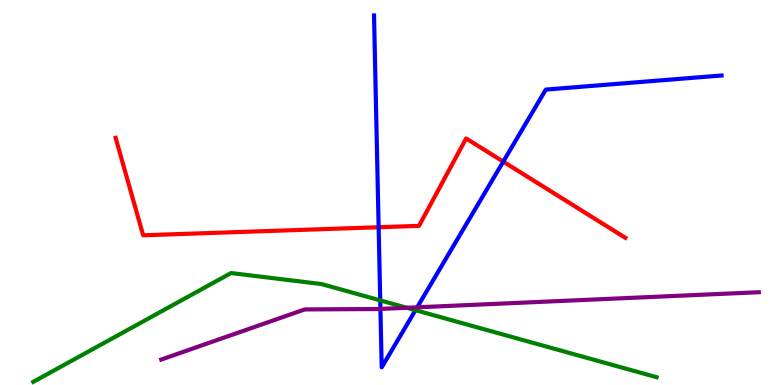[{'lines': ['blue', 'red'], 'intersections': [{'x': 4.89, 'y': 4.1}, {'x': 6.49, 'y': 5.8}]}, {'lines': ['green', 'red'], 'intersections': []}, {'lines': ['purple', 'red'], 'intersections': []}, {'lines': ['blue', 'green'], 'intersections': [{'x': 4.91, 'y': 2.2}, {'x': 5.36, 'y': 1.94}]}, {'lines': ['blue', 'purple'], 'intersections': [{'x': 4.91, 'y': 1.98}, {'x': 5.38, 'y': 2.02}]}, {'lines': ['green', 'purple'], 'intersections': [{'x': 5.25, 'y': 2.01}]}]